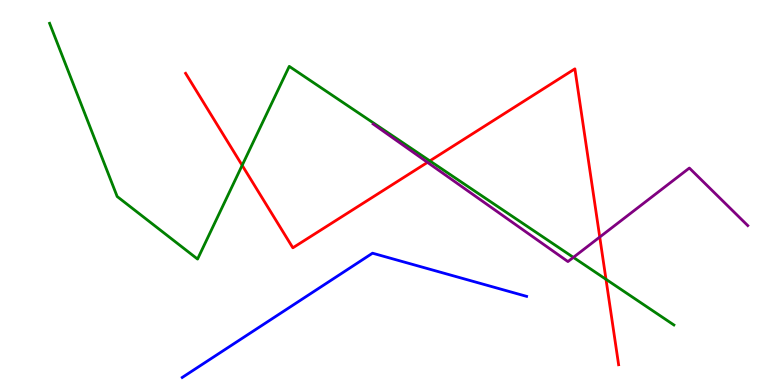[{'lines': ['blue', 'red'], 'intersections': []}, {'lines': ['green', 'red'], 'intersections': [{'x': 3.12, 'y': 5.71}, {'x': 5.55, 'y': 5.82}, {'x': 7.82, 'y': 2.75}]}, {'lines': ['purple', 'red'], 'intersections': [{'x': 5.52, 'y': 5.78}, {'x': 7.74, 'y': 3.84}]}, {'lines': ['blue', 'green'], 'intersections': []}, {'lines': ['blue', 'purple'], 'intersections': []}, {'lines': ['green', 'purple'], 'intersections': [{'x': 7.4, 'y': 3.31}]}]